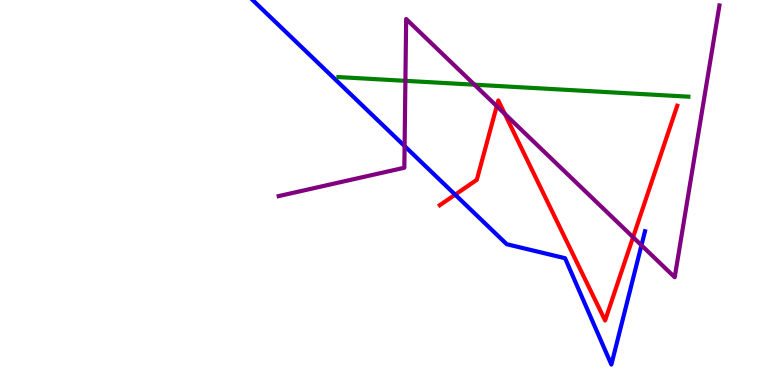[{'lines': ['blue', 'red'], 'intersections': [{'x': 5.87, 'y': 4.94}]}, {'lines': ['green', 'red'], 'intersections': []}, {'lines': ['purple', 'red'], 'intersections': [{'x': 6.41, 'y': 7.24}, {'x': 6.51, 'y': 7.04}, {'x': 8.17, 'y': 3.84}]}, {'lines': ['blue', 'green'], 'intersections': []}, {'lines': ['blue', 'purple'], 'intersections': [{'x': 5.22, 'y': 6.21}, {'x': 8.28, 'y': 3.63}]}, {'lines': ['green', 'purple'], 'intersections': [{'x': 5.23, 'y': 7.9}, {'x': 6.12, 'y': 7.8}]}]